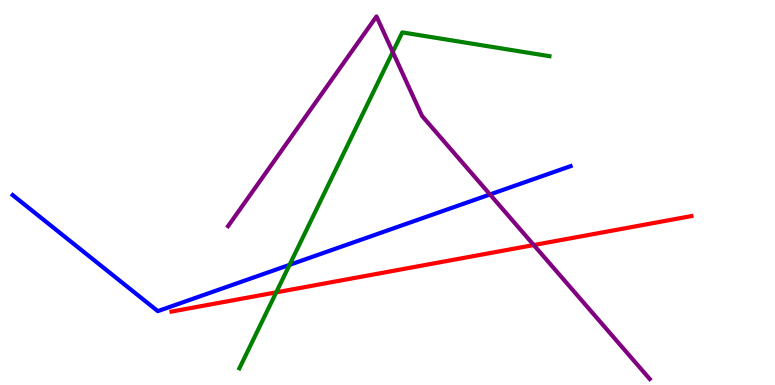[{'lines': ['blue', 'red'], 'intersections': []}, {'lines': ['green', 'red'], 'intersections': [{'x': 3.56, 'y': 2.41}]}, {'lines': ['purple', 'red'], 'intersections': [{'x': 6.89, 'y': 3.64}]}, {'lines': ['blue', 'green'], 'intersections': [{'x': 3.74, 'y': 3.12}]}, {'lines': ['blue', 'purple'], 'intersections': [{'x': 6.32, 'y': 4.95}]}, {'lines': ['green', 'purple'], 'intersections': [{'x': 5.07, 'y': 8.65}]}]